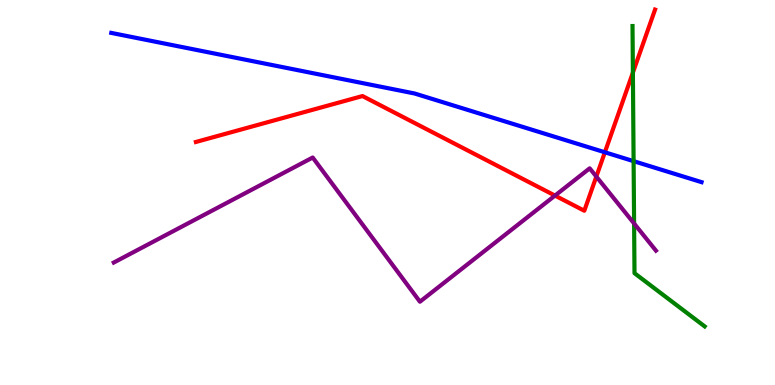[{'lines': ['blue', 'red'], 'intersections': [{'x': 7.8, 'y': 6.04}]}, {'lines': ['green', 'red'], 'intersections': [{'x': 8.17, 'y': 8.11}]}, {'lines': ['purple', 'red'], 'intersections': [{'x': 7.16, 'y': 4.92}, {'x': 7.69, 'y': 5.41}]}, {'lines': ['blue', 'green'], 'intersections': [{'x': 8.18, 'y': 5.81}]}, {'lines': ['blue', 'purple'], 'intersections': []}, {'lines': ['green', 'purple'], 'intersections': [{'x': 8.18, 'y': 4.19}]}]